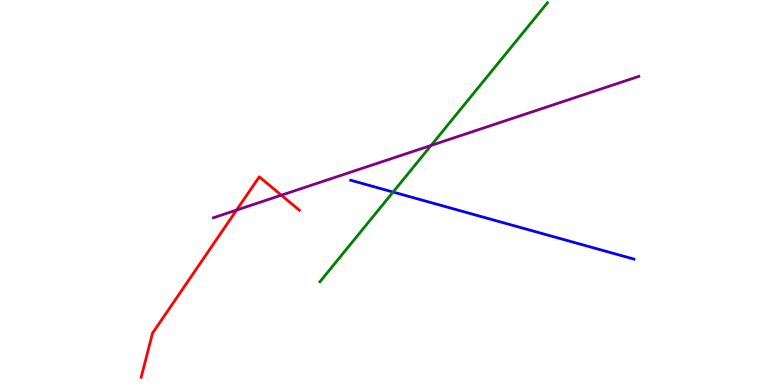[{'lines': ['blue', 'red'], 'intersections': []}, {'lines': ['green', 'red'], 'intersections': []}, {'lines': ['purple', 'red'], 'intersections': [{'x': 3.05, 'y': 4.54}, {'x': 3.63, 'y': 4.93}]}, {'lines': ['blue', 'green'], 'intersections': [{'x': 5.07, 'y': 5.01}]}, {'lines': ['blue', 'purple'], 'intersections': []}, {'lines': ['green', 'purple'], 'intersections': [{'x': 5.56, 'y': 6.22}]}]